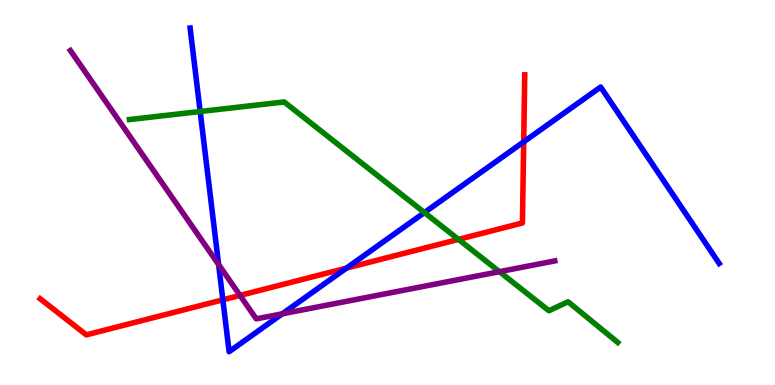[{'lines': ['blue', 'red'], 'intersections': [{'x': 2.88, 'y': 2.21}, {'x': 4.47, 'y': 3.04}, {'x': 6.76, 'y': 6.32}]}, {'lines': ['green', 'red'], 'intersections': [{'x': 5.92, 'y': 3.78}]}, {'lines': ['purple', 'red'], 'intersections': [{'x': 3.1, 'y': 2.33}]}, {'lines': ['blue', 'green'], 'intersections': [{'x': 2.58, 'y': 7.1}, {'x': 5.48, 'y': 4.48}]}, {'lines': ['blue', 'purple'], 'intersections': [{'x': 2.82, 'y': 3.13}, {'x': 3.64, 'y': 1.85}]}, {'lines': ['green', 'purple'], 'intersections': [{'x': 6.44, 'y': 2.94}]}]